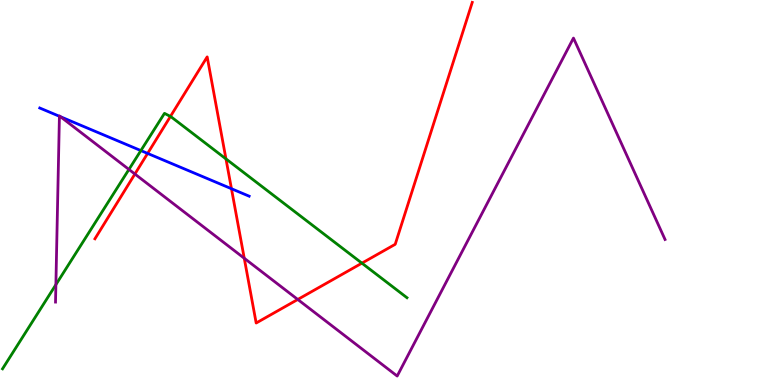[{'lines': ['blue', 'red'], 'intersections': [{'x': 1.9, 'y': 6.02}, {'x': 2.99, 'y': 5.1}]}, {'lines': ['green', 'red'], 'intersections': [{'x': 2.2, 'y': 6.98}, {'x': 2.92, 'y': 5.87}, {'x': 4.67, 'y': 3.16}]}, {'lines': ['purple', 'red'], 'intersections': [{'x': 1.74, 'y': 5.48}, {'x': 3.15, 'y': 3.29}, {'x': 3.84, 'y': 2.22}]}, {'lines': ['blue', 'green'], 'intersections': [{'x': 1.82, 'y': 6.09}]}, {'lines': ['blue', 'purple'], 'intersections': [{'x': 0.767, 'y': 6.98}, {'x': 0.781, 'y': 6.97}]}, {'lines': ['green', 'purple'], 'intersections': [{'x': 0.721, 'y': 2.61}, {'x': 1.66, 'y': 5.6}]}]